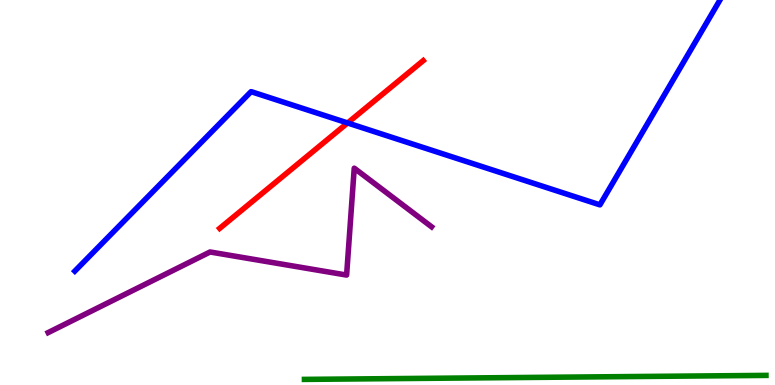[{'lines': ['blue', 'red'], 'intersections': [{'x': 4.49, 'y': 6.81}]}, {'lines': ['green', 'red'], 'intersections': []}, {'lines': ['purple', 'red'], 'intersections': []}, {'lines': ['blue', 'green'], 'intersections': []}, {'lines': ['blue', 'purple'], 'intersections': []}, {'lines': ['green', 'purple'], 'intersections': []}]